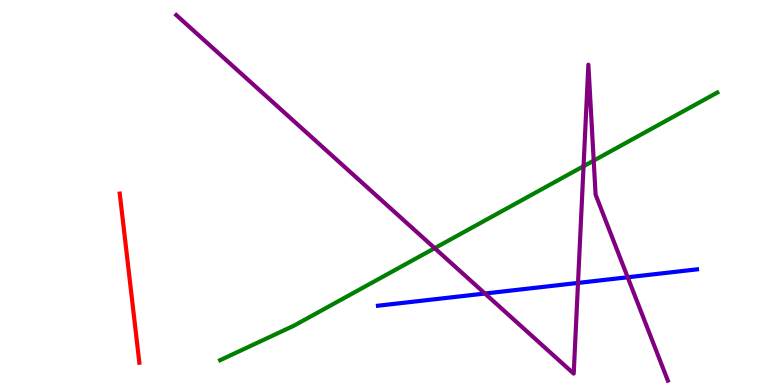[{'lines': ['blue', 'red'], 'intersections': []}, {'lines': ['green', 'red'], 'intersections': []}, {'lines': ['purple', 'red'], 'intersections': []}, {'lines': ['blue', 'green'], 'intersections': []}, {'lines': ['blue', 'purple'], 'intersections': [{'x': 6.26, 'y': 2.38}, {'x': 7.46, 'y': 2.65}, {'x': 8.1, 'y': 2.8}]}, {'lines': ['green', 'purple'], 'intersections': [{'x': 5.61, 'y': 3.55}, {'x': 7.53, 'y': 5.68}, {'x': 7.66, 'y': 5.83}]}]